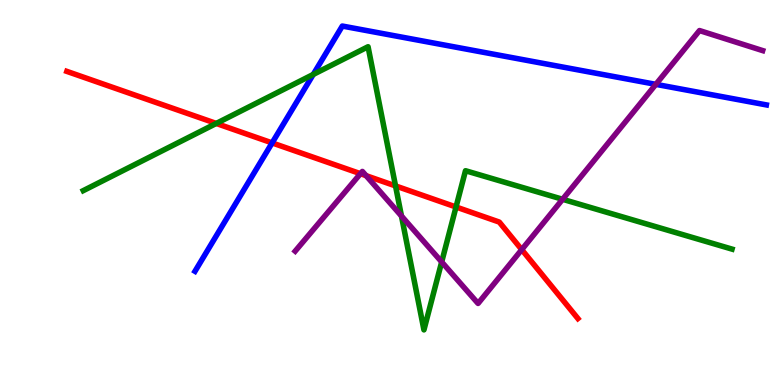[{'lines': ['blue', 'red'], 'intersections': [{'x': 3.51, 'y': 6.29}]}, {'lines': ['green', 'red'], 'intersections': [{'x': 2.79, 'y': 6.79}, {'x': 5.1, 'y': 5.17}, {'x': 5.88, 'y': 4.62}]}, {'lines': ['purple', 'red'], 'intersections': [{'x': 4.65, 'y': 5.49}, {'x': 4.72, 'y': 5.44}, {'x': 6.73, 'y': 3.52}]}, {'lines': ['blue', 'green'], 'intersections': [{'x': 4.04, 'y': 8.07}]}, {'lines': ['blue', 'purple'], 'intersections': [{'x': 8.46, 'y': 7.81}]}, {'lines': ['green', 'purple'], 'intersections': [{'x': 5.18, 'y': 4.39}, {'x': 5.7, 'y': 3.2}, {'x': 7.26, 'y': 4.82}]}]